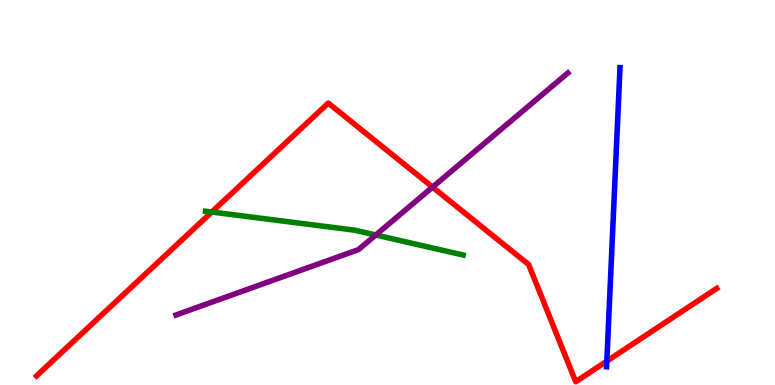[{'lines': ['blue', 'red'], 'intersections': [{'x': 7.83, 'y': 0.62}]}, {'lines': ['green', 'red'], 'intersections': [{'x': 2.73, 'y': 4.49}]}, {'lines': ['purple', 'red'], 'intersections': [{'x': 5.58, 'y': 5.14}]}, {'lines': ['blue', 'green'], 'intersections': []}, {'lines': ['blue', 'purple'], 'intersections': []}, {'lines': ['green', 'purple'], 'intersections': [{'x': 4.85, 'y': 3.9}]}]